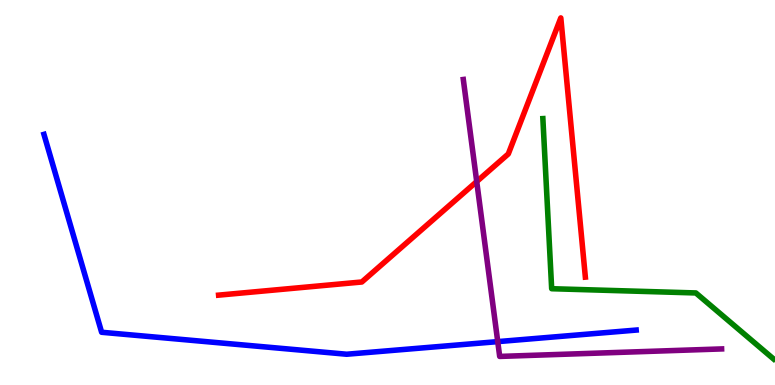[{'lines': ['blue', 'red'], 'intersections': []}, {'lines': ['green', 'red'], 'intersections': []}, {'lines': ['purple', 'red'], 'intersections': [{'x': 6.15, 'y': 5.28}]}, {'lines': ['blue', 'green'], 'intersections': []}, {'lines': ['blue', 'purple'], 'intersections': [{'x': 6.42, 'y': 1.13}]}, {'lines': ['green', 'purple'], 'intersections': []}]